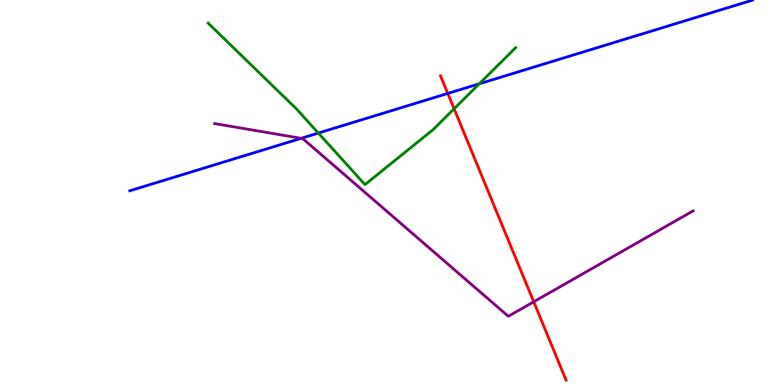[{'lines': ['blue', 'red'], 'intersections': [{'x': 5.78, 'y': 7.57}]}, {'lines': ['green', 'red'], 'intersections': [{'x': 5.86, 'y': 7.17}]}, {'lines': ['purple', 'red'], 'intersections': [{'x': 6.89, 'y': 2.16}]}, {'lines': ['blue', 'green'], 'intersections': [{'x': 4.11, 'y': 6.54}, {'x': 6.18, 'y': 7.82}]}, {'lines': ['blue', 'purple'], 'intersections': [{'x': 3.89, 'y': 6.41}]}, {'lines': ['green', 'purple'], 'intersections': []}]